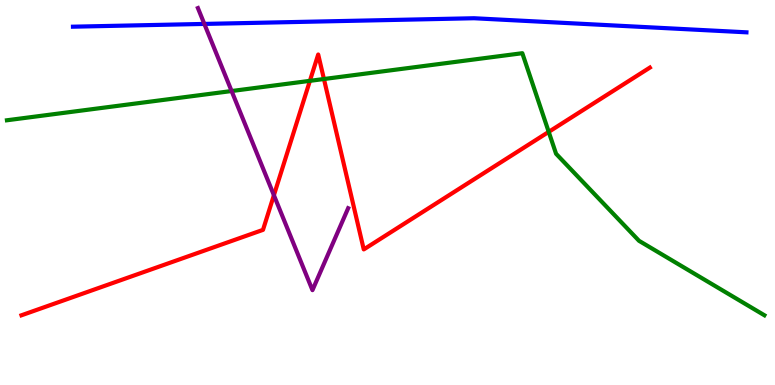[{'lines': ['blue', 'red'], 'intersections': []}, {'lines': ['green', 'red'], 'intersections': [{'x': 4.0, 'y': 7.9}, {'x': 4.18, 'y': 7.95}, {'x': 7.08, 'y': 6.57}]}, {'lines': ['purple', 'red'], 'intersections': [{'x': 3.53, 'y': 4.93}]}, {'lines': ['blue', 'green'], 'intersections': []}, {'lines': ['blue', 'purple'], 'intersections': [{'x': 2.64, 'y': 9.38}]}, {'lines': ['green', 'purple'], 'intersections': [{'x': 2.99, 'y': 7.64}]}]